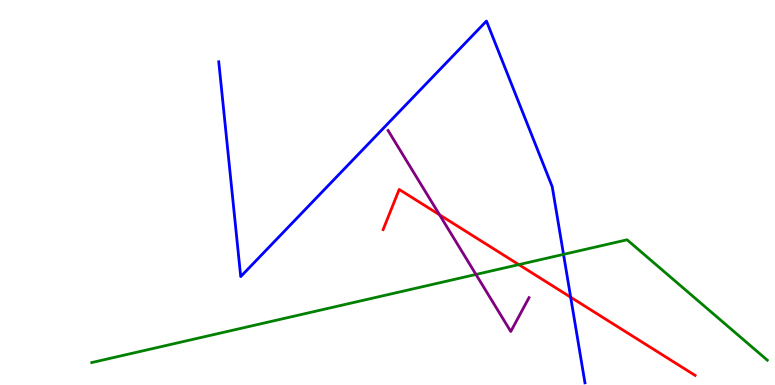[{'lines': ['blue', 'red'], 'intersections': [{'x': 7.36, 'y': 2.28}]}, {'lines': ['green', 'red'], 'intersections': [{'x': 6.69, 'y': 3.13}]}, {'lines': ['purple', 'red'], 'intersections': [{'x': 5.67, 'y': 4.42}]}, {'lines': ['blue', 'green'], 'intersections': [{'x': 7.27, 'y': 3.39}]}, {'lines': ['blue', 'purple'], 'intersections': []}, {'lines': ['green', 'purple'], 'intersections': [{'x': 6.14, 'y': 2.87}]}]